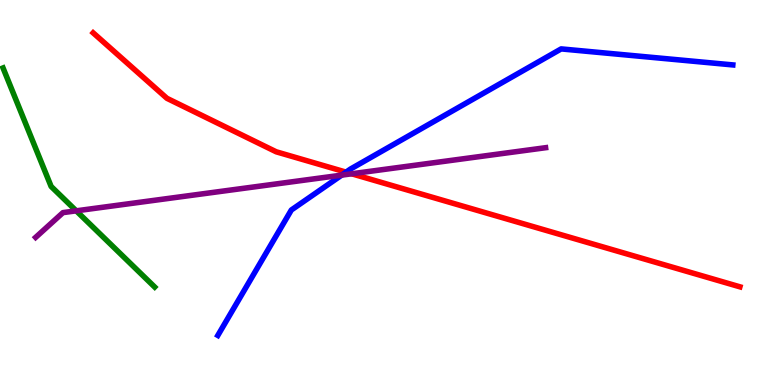[{'lines': ['blue', 'red'], 'intersections': [{'x': 4.46, 'y': 5.53}]}, {'lines': ['green', 'red'], 'intersections': []}, {'lines': ['purple', 'red'], 'intersections': [{'x': 4.54, 'y': 5.49}]}, {'lines': ['blue', 'green'], 'intersections': []}, {'lines': ['blue', 'purple'], 'intersections': [{'x': 4.41, 'y': 5.45}]}, {'lines': ['green', 'purple'], 'intersections': [{'x': 0.984, 'y': 4.52}]}]